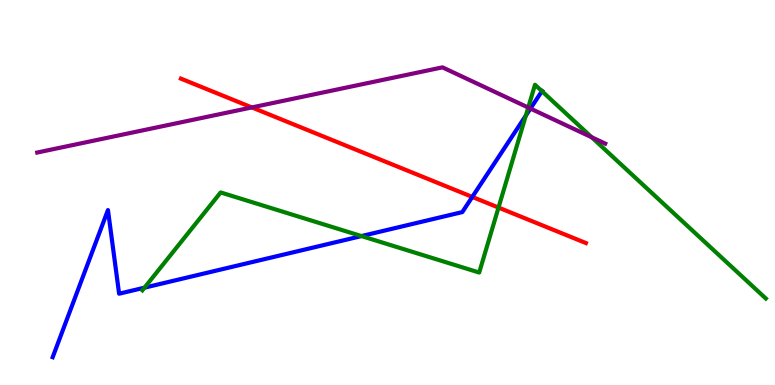[{'lines': ['blue', 'red'], 'intersections': [{'x': 6.09, 'y': 4.89}]}, {'lines': ['green', 'red'], 'intersections': [{'x': 6.43, 'y': 4.61}]}, {'lines': ['purple', 'red'], 'intersections': [{'x': 3.25, 'y': 7.21}]}, {'lines': ['blue', 'green'], 'intersections': [{'x': 1.86, 'y': 2.53}, {'x': 4.66, 'y': 3.87}, {'x': 6.79, 'y': 7.0}, {'x': 6.99, 'y': 7.63}]}, {'lines': ['blue', 'purple'], 'intersections': [{'x': 6.84, 'y': 7.18}]}, {'lines': ['green', 'purple'], 'intersections': [{'x': 6.82, 'y': 7.21}, {'x': 7.63, 'y': 6.43}]}]